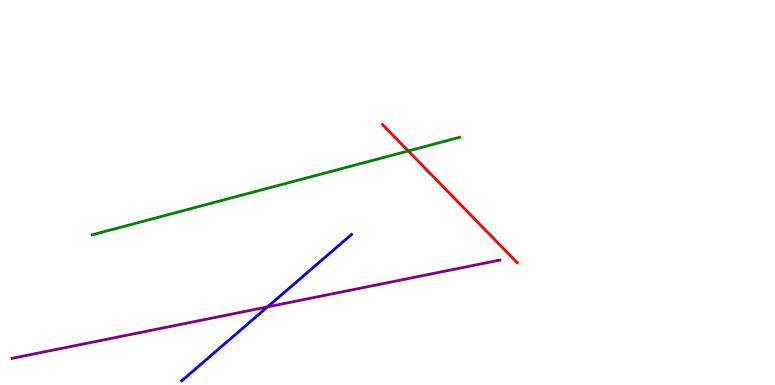[{'lines': ['blue', 'red'], 'intersections': []}, {'lines': ['green', 'red'], 'intersections': [{'x': 5.27, 'y': 6.08}]}, {'lines': ['purple', 'red'], 'intersections': []}, {'lines': ['blue', 'green'], 'intersections': []}, {'lines': ['blue', 'purple'], 'intersections': [{'x': 3.45, 'y': 2.03}]}, {'lines': ['green', 'purple'], 'intersections': []}]